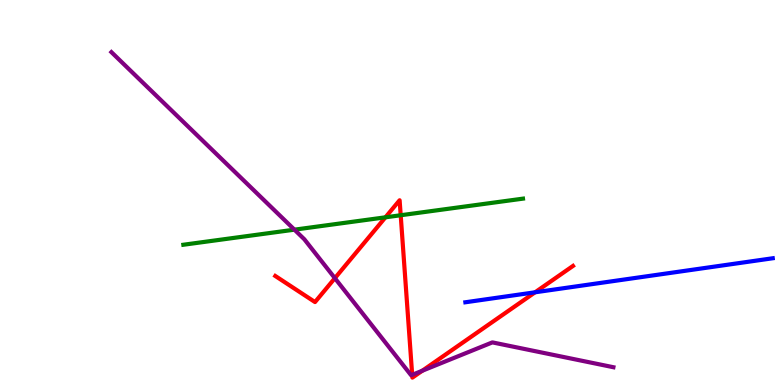[{'lines': ['blue', 'red'], 'intersections': [{'x': 6.9, 'y': 2.41}]}, {'lines': ['green', 'red'], 'intersections': [{'x': 4.97, 'y': 4.36}, {'x': 5.17, 'y': 4.41}]}, {'lines': ['purple', 'red'], 'intersections': [{'x': 4.32, 'y': 2.77}, {'x': 5.32, 'y': 0.264}, {'x': 5.45, 'y': 0.37}]}, {'lines': ['blue', 'green'], 'intersections': []}, {'lines': ['blue', 'purple'], 'intersections': []}, {'lines': ['green', 'purple'], 'intersections': [{'x': 3.8, 'y': 4.03}]}]